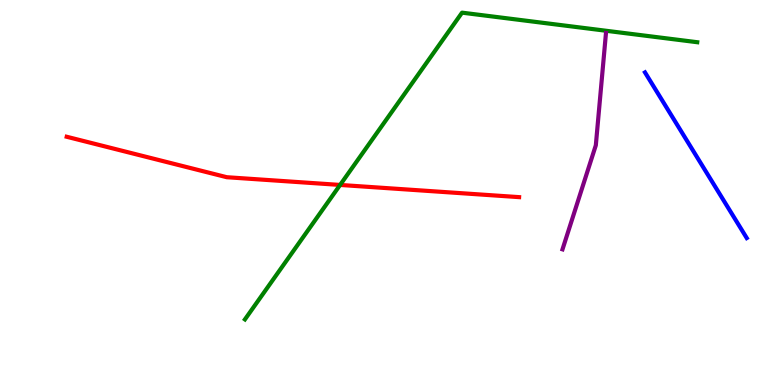[{'lines': ['blue', 'red'], 'intersections': []}, {'lines': ['green', 'red'], 'intersections': [{'x': 4.39, 'y': 5.2}]}, {'lines': ['purple', 'red'], 'intersections': []}, {'lines': ['blue', 'green'], 'intersections': []}, {'lines': ['blue', 'purple'], 'intersections': []}, {'lines': ['green', 'purple'], 'intersections': []}]